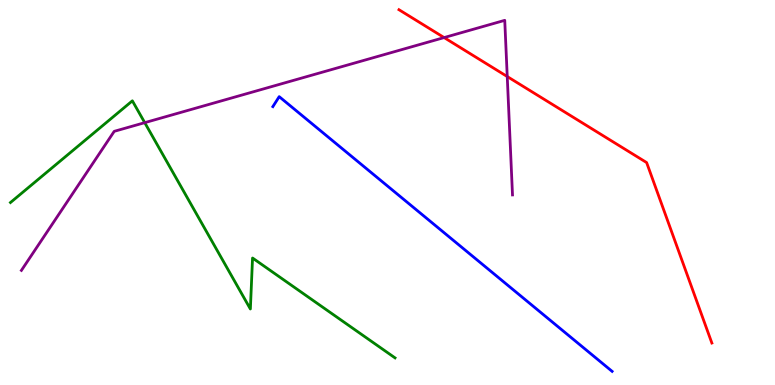[{'lines': ['blue', 'red'], 'intersections': []}, {'lines': ['green', 'red'], 'intersections': []}, {'lines': ['purple', 'red'], 'intersections': [{'x': 5.73, 'y': 9.02}, {'x': 6.55, 'y': 8.01}]}, {'lines': ['blue', 'green'], 'intersections': []}, {'lines': ['blue', 'purple'], 'intersections': []}, {'lines': ['green', 'purple'], 'intersections': [{'x': 1.87, 'y': 6.81}]}]